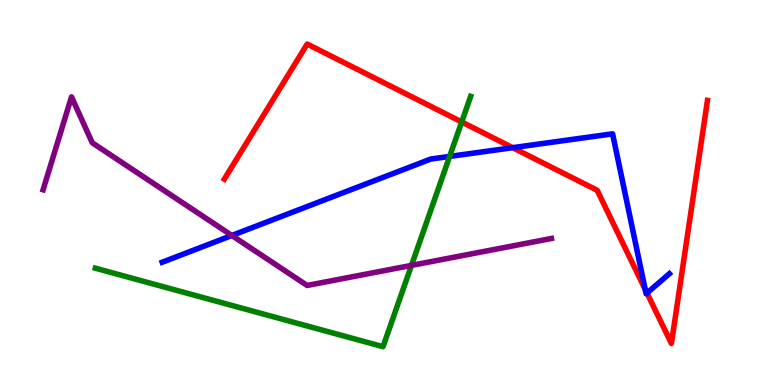[{'lines': ['blue', 'red'], 'intersections': [{'x': 6.62, 'y': 6.16}, {'x': 8.33, 'y': 2.48}, {'x': 8.35, 'y': 2.39}]}, {'lines': ['green', 'red'], 'intersections': [{'x': 5.96, 'y': 6.83}]}, {'lines': ['purple', 'red'], 'intersections': []}, {'lines': ['blue', 'green'], 'intersections': [{'x': 5.8, 'y': 5.94}]}, {'lines': ['blue', 'purple'], 'intersections': [{'x': 2.99, 'y': 3.88}]}, {'lines': ['green', 'purple'], 'intersections': [{'x': 5.31, 'y': 3.11}]}]